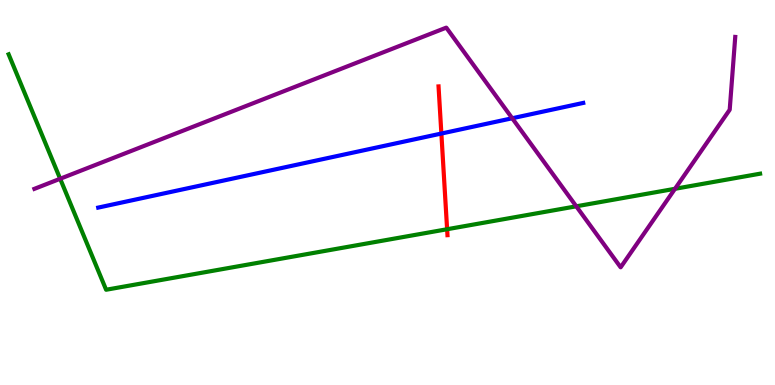[{'lines': ['blue', 'red'], 'intersections': [{'x': 5.7, 'y': 6.53}]}, {'lines': ['green', 'red'], 'intersections': [{'x': 5.77, 'y': 4.05}]}, {'lines': ['purple', 'red'], 'intersections': []}, {'lines': ['blue', 'green'], 'intersections': []}, {'lines': ['blue', 'purple'], 'intersections': [{'x': 6.61, 'y': 6.93}]}, {'lines': ['green', 'purple'], 'intersections': [{'x': 0.776, 'y': 5.36}, {'x': 7.44, 'y': 4.64}, {'x': 8.71, 'y': 5.1}]}]